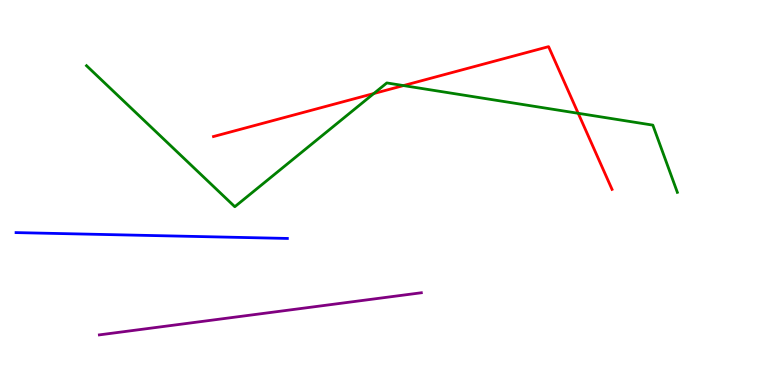[{'lines': ['blue', 'red'], 'intersections': []}, {'lines': ['green', 'red'], 'intersections': [{'x': 4.82, 'y': 7.57}, {'x': 5.21, 'y': 7.78}, {'x': 7.46, 'y': 7.06}]}, {'lines': ['purple', 'red'], 'intersections': []}, {'lines': ['blue', 'green'], 'intersections': []}, {'lines': ['blue', 'purple'], 'intersections': []}, {'lines': ['green', 'purple'], 'intersections': []}]